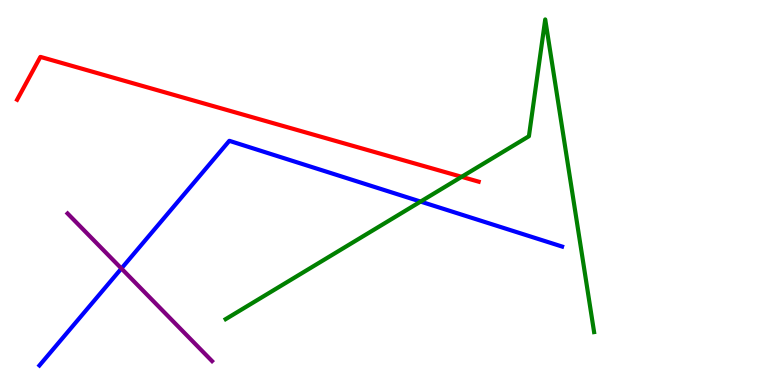[{'lines': ['blue', 'red'], 'intersections': []}, {'lines': ['green', 'red'], 'intersections': [{'x': 5.96, 'y': 5.41}]}, {'lines': ['purple', 'red'], 'intersections': []}, {'lines': ['blue', 'green'], 'intersections': [{'x': 5.43, 'y': 4.76}]}, {'lines': ['blue', 'purple'], 'intersections': [{'x': 1.57, 'y': 3.03}]}, {'lines': ['green', 'purple'], 'intersections': []}]